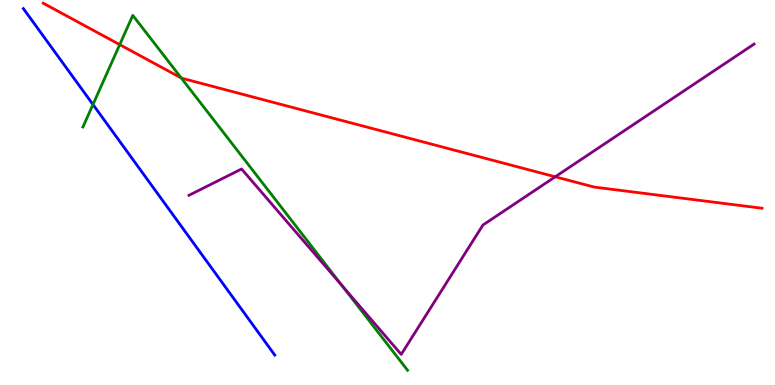[{'lines': ['blue', 'red'], 'intersections': []}, {'lines': ['green', 'red'], 'intersections': [{'x': 1.54, 'y': 8.84}, {'x': 2.34, 'y': 7.98}]}, {'lines': ['purple', 'red'], 'intersections': [{'x': 7.16, 'y': 5.41}]}, {'lines': ['blue', 'green'], 'intersections': [{'x': 1.2, 'y': 7.29}]}, {'lines': ['blue', 'purple'], 'intersections': []}, {'lines': ['green', 'purple'], 'intersections': [{'x': 4.41, 'y': 2.58}]}]